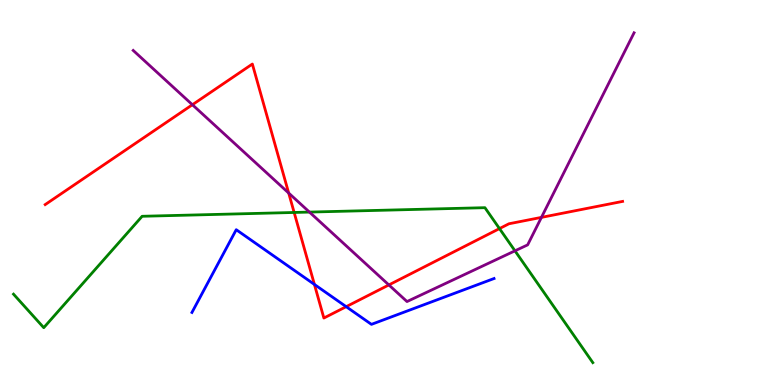[{'lines': ['blue', 'red'], 'intersections': [{'x': 4.06, 'y': 2.61}, {'x': 4.47, 'y': 2.03}]}, {'lines': ['green', 'red'], 'intersections': [{'x': 3.8, 'y': 4.48}, {'x': 6.44, 'y': 4.06}]}, {'lines': ['purple', 'red'], 'intersections': [{'x': 2.48, 'y': 7.28}, {'x': 3.72, 'y': 4.99}, {'x': 5.02, 'y': 2.6}, {'x': 6.99, 'y': 4.35}]}, {'lines': ['blue', 'green'], 'intersections': []}, {'lines': ['blue', 'purple'], 'intersections': []}, {'lines': ['green', 'purple'], 'intersections': [{'x': 3.99, 'y': 4.49}, {'x': 6.64, 'y': 3.48}]}]